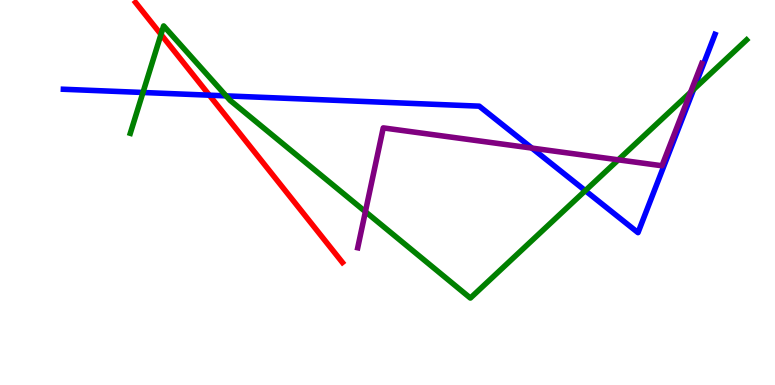[{'lines': ['blue', 'red'], 'intersections': [{'x': 2.7, 'y': 7.53}]}, {'lines': ['green', 'red'], 'intersections': [{'x': 2.08, 'y': 9.11}]}, {'lines': ['purple', 'red'], 'intersections': []}, {'lines': ['blue', 'green'], 'intersections': [{'x': 1.84, 'y': 7.6}, {'x': 2.92, 'y': 7.51}, {'x': 7.55, 'y': 5.05}, {'x': 8.95, 'y': 7.68}]}, {'lines': ['blue', 'purple'], 'intersections': [{'x': 6.86, 'y': 6.15}]}, {'lines': ['green', 'purple'], 'intersections': [{'x': 4.71, 'y': 4.5}, {'x': 7.98, 'y': 5.85}, {'x': 8.91, 'y': 7.6}]}]